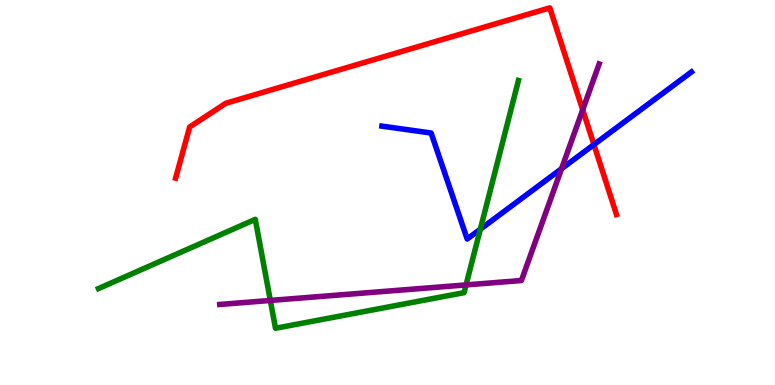[{'lines': ['blue', 'red'], 'intersections': [{'x': 7.66, 'y': 6.24}]}, {'lines': ['green', 'red'], 'intersections': []}, {'lines': ['purple', 'red'], 'intersections': [{'x': 7.52, 'y': 7.15}]}, {'lines': ['blue', 'green'], 'intersections': [{'x': 6.2, 'y': 4.05}]}, {'lines': ['blue', 'purple'], 'intersections': [{'x': 7.25, 'y': 5.62}]}, {'lines': ['green', 'purple'], 'intersections': [{'x': 3.49, 'y': 2.2}, {'x': 6.01, 'y': 2.6}]}]